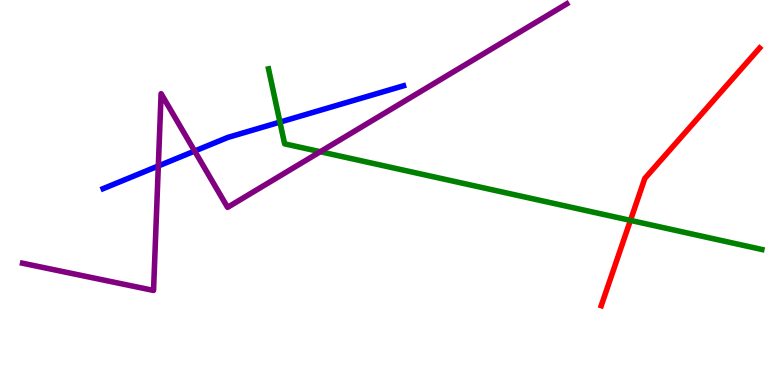[{'lines': ['blue', 'red'], 'intersections': []}, {'lines': ['green', 'red'], 'intersections': [{'x': 8.13, 'y': 4.28}]}, {'lines': ['purple', 'red'], 'intersections': []}, {'lines': ['blue', 'green'], 'intersections': [{'x': 3.61, 'y': 6.83}]}, {'lines': ['blue', 'purple'], 'intersections': [{'x': 2.04, 'y': 5.69}, {'x': 2.51, 'y': 6.08}]}, {'lines': ['green', 'purple'], 'intersections': [{'x': 4.13, 'y': 6.06}]}]